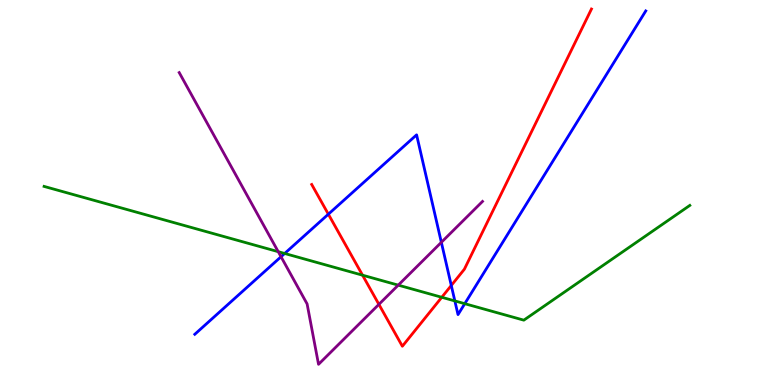[{'lines': ['blue', 'red'], 'intersections': [{'x': 4.24, 'y': 4.44}, {'x': 5.82, 'y': 2.59}]}, {'lines': ['green', 'red'], 'intersections': [{'x': 4.68, 'y': 2.85}, {'x': 5.7, 'y': 2.28}]}, {'lines': ['purple', 'red'], 'intersections': [{'x': 4.89, 'y': 2.09}]}, {'lines': ['blue', 'green'], 'intersections': [{'x': 3.67, 'y': 3.42}, {'x': 5.87, 'y': 2.18}, {'x': 6.0, 'y': 2.11}]}, {'lines': ['blue', 'purple'], 'intersections': [{'x': 3.63, 'y': 3.33}, {'x': 5.69, 'y': 3.71}]}, {'lines': ['green', 'purple'], 'intersections': [{'x': 3.59, 'y': 3.46}, {'x': 5.14, 'y': 2.59}]}]